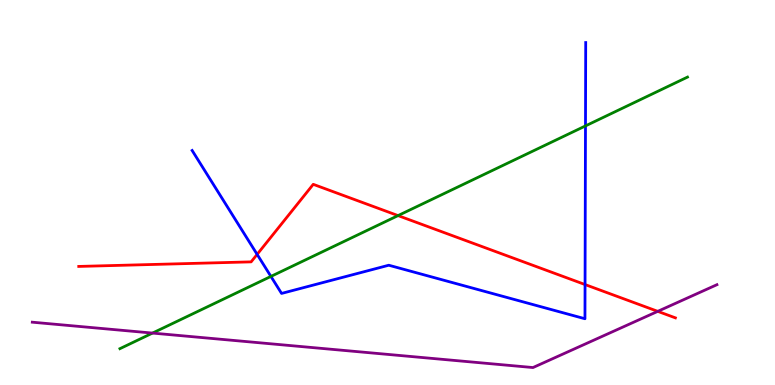[{'lines': ['blue', 'red'], 'intersections': [{'x': 3.32, 'y': 3.39}, {'x': 7.55, 'y': 2.61}]}, {'lines': ['green', 'red'], 'intersections': [{'x': 5.14, 'y': 4.4}]}, {'lines': ['purple', 'red'], 'intersections': [{'x': 8.49, 'y': 1.91}]}, {'lines': ['blue', 'green'], 'intersections': [{'x': 3.5, 'y': 2.82}, {'x': 7.55, 'y': 6.73}]}, {'lines': ['blue', 'purple'], 'intersections': []}, {'lines': ['green', 'purple'], 'intersections': [{'x': 1.97, 'y': 1.35}]}]